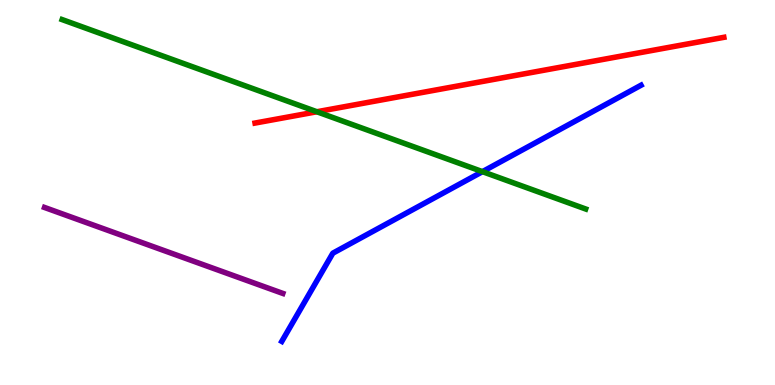[{'lines': ['blue', 'red'], 'intersections': []}, {'lines': ['green', 'red'], 'intersections': [{'x': 4.09, 'y': 7.1}]}, {'lines': ['purple', 'red'], 'intersections': []}, {'lines': ['blue', 'green'], 'intersections': [{'x': 6.23, 'y': 5.54}]}, {'lines': ['blue', 'purple'], 'intersections': []}, {'lines': ['green', 'purple'], 'intersections': []}]